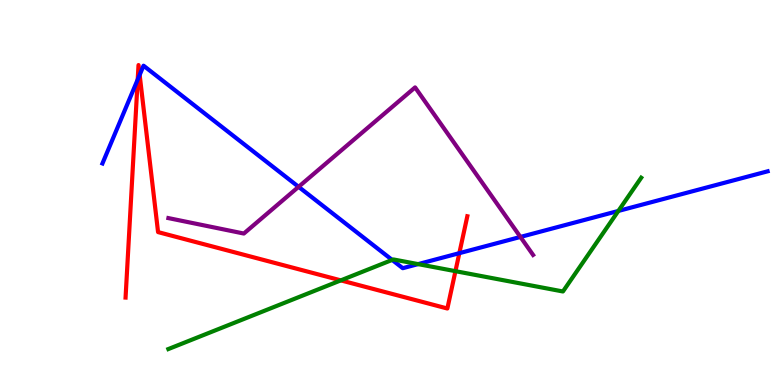[{'lines': ['blue', 'red'], 'intersections': [{'x': 1.78, 'y': 7.93}, {'x': 1.8, 'y': 8.06}, {'x': 5.93, 'y': 3.42}]}, {'lines': ['green', 'red'], 'intersections': [{'x': 4.4, 'y': 2.72}, {'x': 5.88, 'y': 2.96}]}, {'lines': ['purple', 'red'], 'intersections': []}, {'lines': ['blue', 'green'], 'intersections': [{'x': 5.06, 'y': 3.25}, {'x': 5.39, 'y': 3.14}, {'x': 7.98, 'y': 4.52}]}, {'lines': ['blue', 'purple'], 'intersections': [{'x': 3.85, 'y': 5.15}, {'x': 6.72, 'y': 3.85}]}, {'lines': ['green', 'purple'], 'intersections': []}]